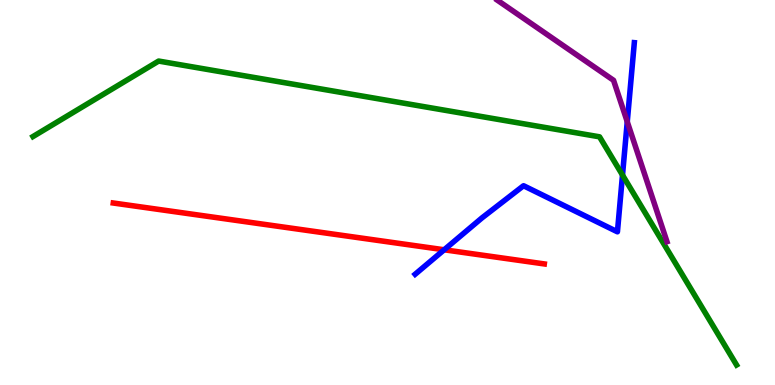[{'lines': ['blue', 'red'], 'intersections': [{'x': 5.73, 'y': 3.51}]}, {'lines': ['green', 'red'], 'intersections': []}, {'lines': ['purple', 'red'], 'intersections': []}, {'lines': ['blue', 'green'], 'intersections': [{'x': 8.03, 'y': 5.45}]}, {'lines': ['blue', 'purple'], 'intersections': [{'x': 8.09, 'y': 6.84}]}, {'lines': ['green', 'purple'], 'intersections': []}]